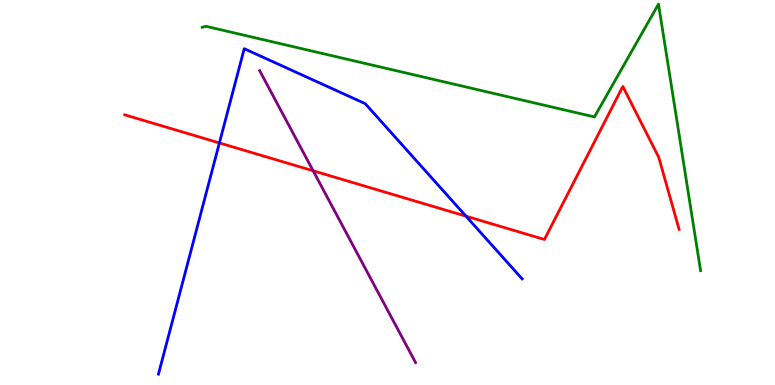[{'lines': ['blue', 'red'], 'intersections': [{'x': 2.83, 'y': 6.29}, {'x': 6.01, 'y': 4.38}]}, {'lines': ['green', 'red'], 'intersections': []}, {'lines': ['purple', 'red'], 'intersections': [{'x': 4.04, 'y': 5.56}]}, {'lines': ['blue', 'green'], 'intersections': []}, {'lines': ['blue', 'purple'], 'intersections': []}, {'lines': ['green', 'purple'], 'intersections': []}]